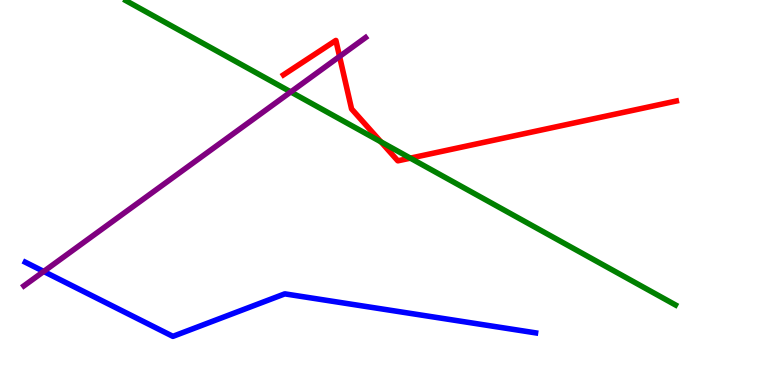[{'lines': ['blue', 'red'], 'intersections': []}, {'lines': ['green', 'red'], 'intersections': [{'x': 4.91, 'y': 6.32}, {'x': 5.29, 'y': 5.89}]}, {'lines': ['purple', 'red'], 'intersections': [{'x': 4.38, 'y': 8.53}]}, {'lines': ['blue', 'green'], 'intersections': []}, {'lines': ['blue', 'purple'], 'intersections': [{'x': 0.564, 'y': 2.95}]}, {'lines': ['green', 'purple'], 'intersections': [{'x': 3.75, 'y': 7.61}]}]